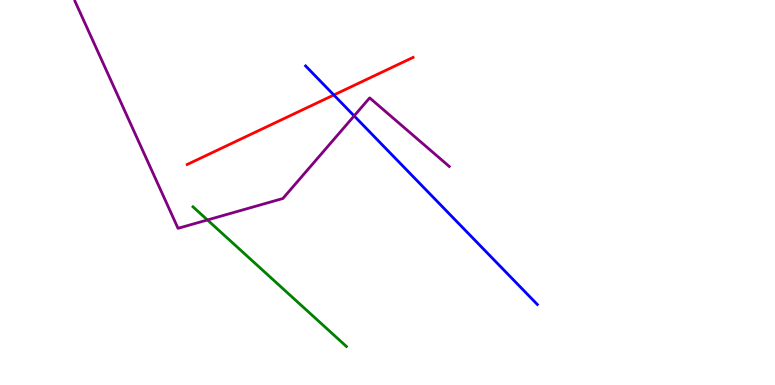[{'lines': ['blue', 'red'], 'intersections': [{'x': 4.31, 'y': 7.53}]}, {'lines': ['green', 'red'], 'intersections': []}, {'lines': ['purple', 'red'], 'intersections': []}, {'lines': ['blue', 'green'], 'intersections': []}, {'lines': ['blue', 'purple'], 'intersections': [{'x': 4.57, 'y': 6.99}]}, {'lines': ['green', 'purple'], 'intersections': [{'x': 2.68, 'y': 4.29}]}]